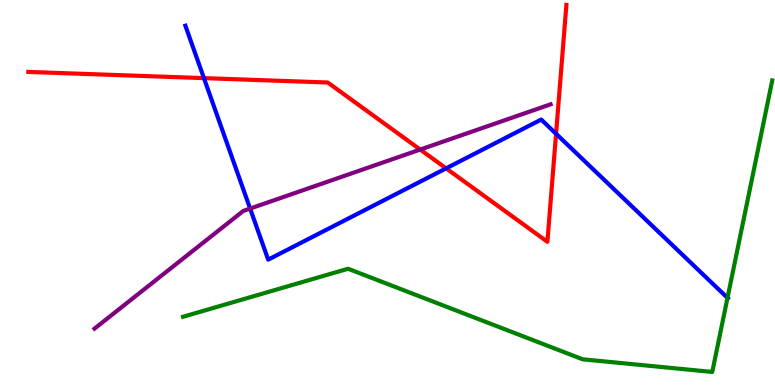[{'lines': ['blue', 'red'], 'intersections': [{'x': 2.63, 'y': 7.97}, {'x': 5.76, 'y': 5.63}, {'x': 7.18, 'y': 6.53}]}, {'lines': ['green', 'red'], 'intersections': []}, {'lines': ['purple', 'red'], 'intersections': [{'x': 5.42, 'y': 6.12}]}, {'lines': ['blue', 'green'], 'intersections': [{'x': 9.39, 'y': 2.26}]}, {'lines': ['blue', 'purple'], 'intersections': [{'x': 3.23, 'y': 4.58}]}, {'lines': ['green', 'purple'], 'intersections': []}]